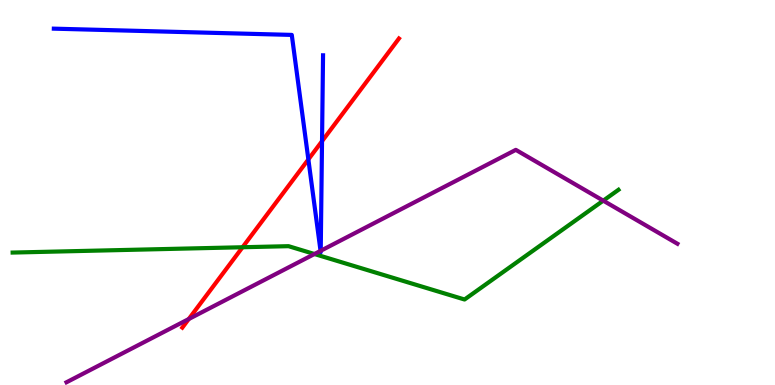[{'lines': ['blue', 'red'], 'intersections': [{'x': 3.98, 'y': 5.86}, {'x': 4.16, 'y': 6.33}]}, {'lines': ['green', 'red'], 'intersections': [{'x': 3.13, 'y': 3.58}]}, {'lines': ['purple', 'red'], 'intersections': [{'x': 2.44, 'y': 1.71}]}, {'lines': ['blue', 'green'], 'intersections': []}, {'lines': ['blue', 'purple'], 'intersections': [{'x': 4.14, 'y': 3.48}, {'x': 4.14, 'y': 3.49}]}, {'lines': ['green', 'purple'], 'intersections': [{'x': 4.06, 'y': 3.4}, {'x': 7.78, 'y': 4.79}]}]